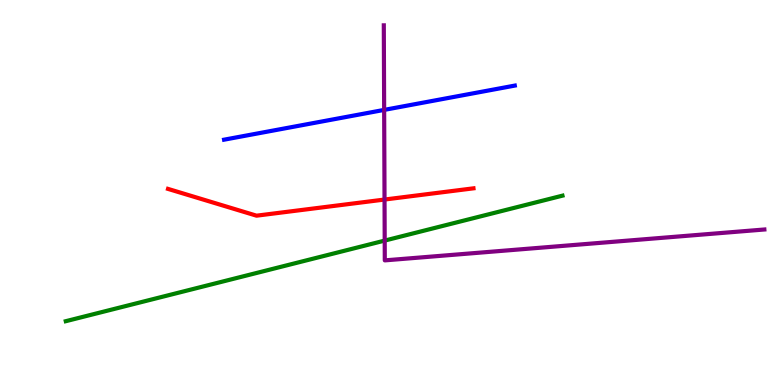[{'lines': ['blue', 'red'], 'intersections': []}, {'lines': ['green', 'red'], 'intersections': []}, {'lines': ['purple', 'red'], 'intersections': [{'x': 4.96, 'y': 4.82}]}, {'lines': ['blue', 'green'], 'intersections': []}, {'lines': ['blue', 'purple'], 'intersections': [{'x': 4.96, 'y': 7.15}]}, {'lines': ['green', 'purple'], 'intersections': [{'x': 4.96, 'y': 3.75}]}]